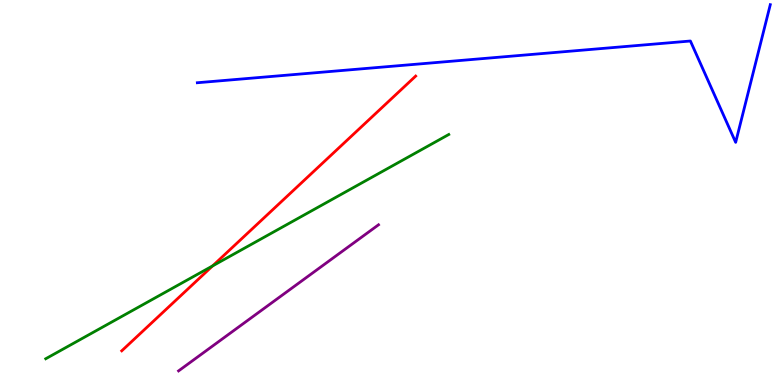[{'lines': ['blue', 'red'], 'intersections': []}, {'lines': ['green', 'red'], 'intersections': [{'x': 2.74, 'y': 3.09}]}, {'lines': ['purple', 'red'], 'intersections': []}, {'lines': ['blue', 'green'], 'intersections': []}, {'lines': ['blue', 'purple'], 'intersections': []}, {'lines': ['green', 'purple'], 'intersections': []}]